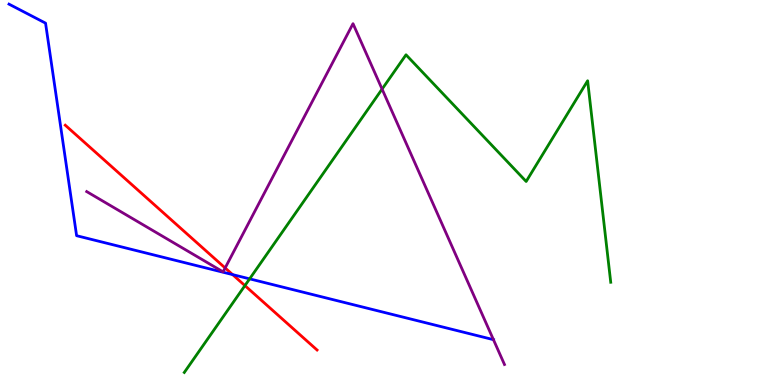[{'lines': ['blue', 'red'], 'intersections': [{'x': 3.0, 'y': 2.87}]}, {'lines': ['green', 'red'], 'intersections': [{'x': 3.16, 'y': 2.58}]}, {'lines': ['purple', 'red'], 'intersections': [{'x': 2.91, 'y': 3.04}]}, {'lines': ['blue', 'green'], 'intersections': [{'x': 3.22, 'y': 2.76}]}, {'lines': ['blue', 'purple'], 'intersections': [{'x': 6.37, 'y': 1.18}]}, {'lines': ['green', 'purple'], 'intersections': [{'x': 4.93, 'y': 7.69}]}]